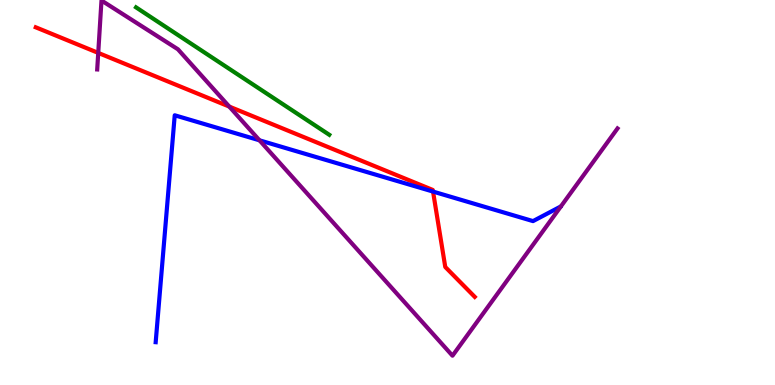[{'lines': ['blue', 'red'], 'intersections': [{'x': 5.59, 'y': 5.02}]}, {'lines': ['green', 'red'], 'intersections': []}, {'lines': ['purple', 'red'], 'intersections': [{'x': 1.27, 'y': 8.63}, {'x': 2.96, 'y': 7.23}]}, {'lines': ['blue', 'green'], 'intersections': []}, {'lines': ['blue', 'purple'], 'intersections': [{'x': 3.35, 'y': 6.36}]}, {'lines': ['green', 'purple'], 'intersections': []}]